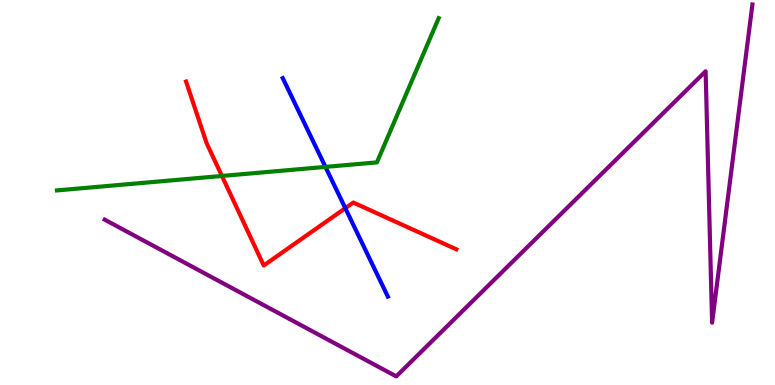[{'lines': ['blue', 'red'], 'intersections': [{'x': 4.46, 'y': 4.59}]}, {'lines': ['green', 'red'], 'intersections': [{'x': 2.86, 'y': 5.43}]}, {'lines': ['purple', 'red'], 'intersections': []}, {'lines': ['blue', 'green'], 'intersections': [{'x': 4.2, 'y': 5.67}]}, {'lines': ['blue', 'purple'], 'intersections': []}, {'lines': ['green', 'purple'], 'intersections': []}]